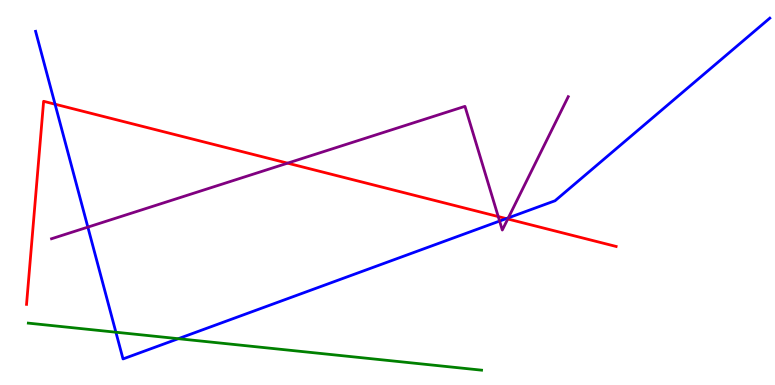[{'lines': ['blue', 'red'], 'intersections': [{'x': 0.71, 'y': 7.29}, {'x': 6.53, 'y': 4.32}]}, {'lines': ['green', 'red'], 'intersections': []}, {'lines': ['purple', 'red'], 'intersections': [{'x': 3.71, 'y': 5.76}, {'x': 6.43, 'y': 4.37}, {'x': 6.55, 'y': 4.31}]}, {'lines': ['blue', 'green'], 'intersections': [{'x': 1.5, 'y': 1.37}, {'x': 2.3, 'y': 1.2}]}, {'lines': ['blue', 'purple'], 'intersections': [{'x': 1.13, 'y': 4.1}, {'x': 6.45, 'y': 4.26}, {'x': 6.56, 'y': 4.34}]}, {'lines': ['green', 'purple'], 'intersections': []}]